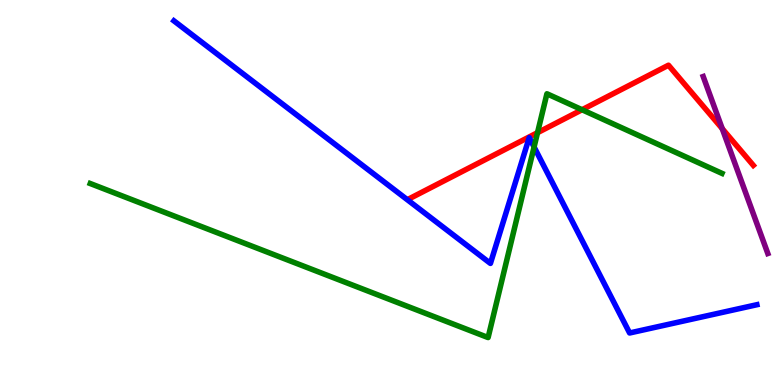[{'lines': ['blue', 'red'], 'intersections': []}, {'lines': ['green', 'red'], 'intersections': [{'x': 6.94, 'y': 6.55}, {'x': 7.51, 'y': 7.15}]}, {'lines': ['purple', 'red'], 'intersections': [{'x': 9.32, 'y': 6.66}]}, {'lines': ['blue', 'green'], 'intersections': [{'x': 6.89, 'y': 6.18}]}, {'lines': ['blue', 'purple'], 'intersections': []}, {'lines': ['green', 'purple'], 'intersections': []}]